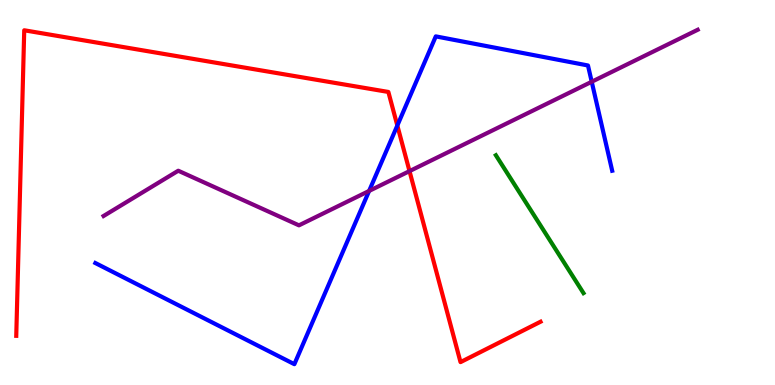[{'lines': ['blue', 'red'], 'intersections': [{'x': 5.13, 'y': 6.74}]}, {'lines': ['green', 'red'], 'intersections': []}, {'lines': ['purple', 'red'], 'intersections': [{'x': 5.28, 'y': 5.56}]}, {'lines': ['blue', 'green'], 'intersections': []}, {'lines': ['blue', 'purple'], 'intersections': [{'x': 4.76, 'y': 5.04}, {'x': 7.64, 'y': 7.88}]}, {'lines': ['green', 'purple'], 'intersections': []}]